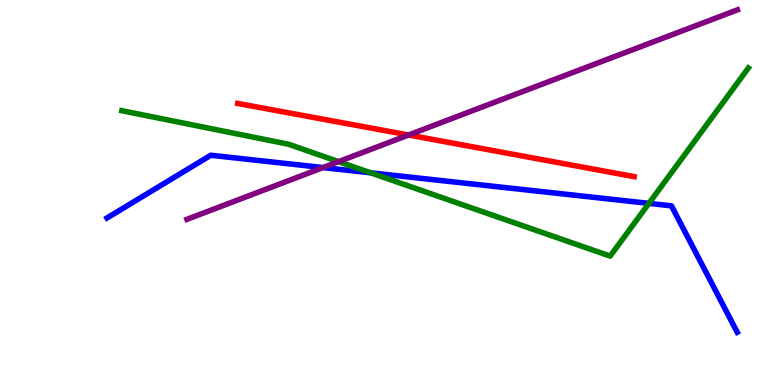[{'lines': ['blue', 'red'], 'intersections': []}, {'lines': ['green', 'red'], 'intersections': []}, {'lines': ['purple', 'red'], 'intersections': [{'x': 5.27, 'y': 6.49}]}, {'lines': ['blue', 'green'], 'intersections': [{'x': 4.78, 'y': 5.51}, {'x': 8.37, 'y': 4.72}]}, {'lines': ['blue', 'purple'], 'intersections': [{'x': 4.17, 'y': 5.65}]}, {'lines': ['green', 'purple'], 'intersections': [{'x': 4.37, 'y': 5.8}]}]